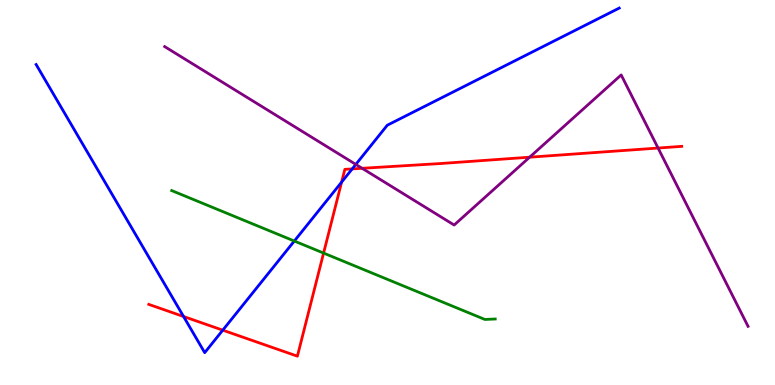[{'lines': ['blue', 'red'], 'intersections': [{'x': 2.37, 'y': 1.78}, {'x': 2.87, 'y': 1.42}, {'x': 4.41, 'y': 5.27}, {'x': 4.54, 'y': 5.61}]}, {'lines': ['green', 'red'], 'intersections': [{'x': 4.18, 'y': 3.43}]}, {'lines': ['purple', 'red'], 'intersections': [{'x': 4.67, 'y': 5.63}, {'x': 6.83, 'y': 5.92}, {'x': 8.49, 'y': 6.15}]}, {'lines': ['blue', 'green'], 'intersections': [{'x': 3.8, 'y': 3.74}]}, {'lines': ['blue', 'purple'], 'intersections': [{'x': 4.59, 'y': 5.73}]}, {'lines': ['green', 'purple'], 'intersections': []}]